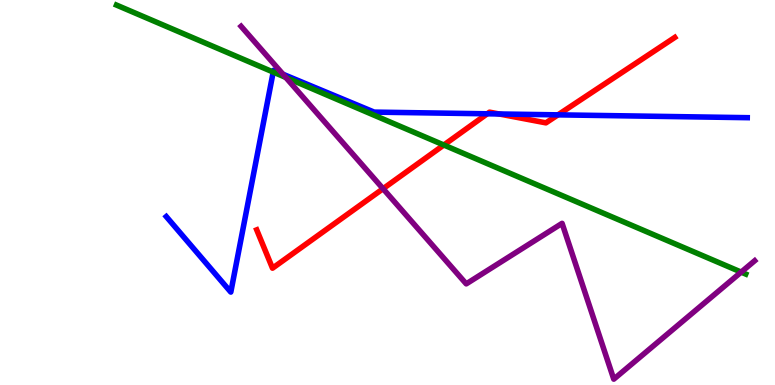[{'lines': ['blue', 'red'], 'intersections': [{'x': 6.29, 'y': 7.04}, {'x': 6.44, 'y': 7.04}, {'x': 7.2, 'y': 7.02}]}, {'lines': ['green', 'red'], 'intersections': [{'x': 5.73, 'y': 6.23}]}, {'lines': ['purple', 'red'], 'intersections': [{'x': 4.94, 'y': 5.1}]}, {'lines': ['blue', 'green'], 'intersections': [{'x': 3.53, 'y': 8.13}]}, {'lines': ['blue', 'purple'], 'intersections': [{'x': 3.65, 'y': 8.07}]}, {'lines': ['green', 'purple'], 'intersections': [{'x': 3.69, 'y': 7.99}, {'x': 9.56, 'y': 2.93}]}]